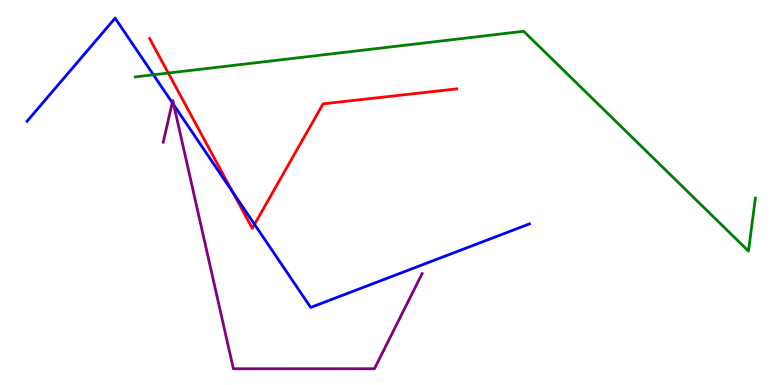[{'lines': ['blue', 'red'], 'intersections': [{'x': 3.0, 'y': 5.02}, {'x': 3.28, 'y': 4.17}]}, {'lines': ['green', 'red'], 'intersections': [{'x': 2.17, 'y': 8.1}]}, {'lines': ['purple', 'red'], 'intersections': []}, {'lines': ['blue', 'green'], 'intersections': [{'x': 1.98, 'y': 8.06}]}, {'lines': ['blue', 'purple'], 'intersections': [{'x': 2.22, 'y': 7.33}, {'x': 2.24, 'y': 7.28}]}, {'lines': ['green', 'purple'], 'intersections': []}]